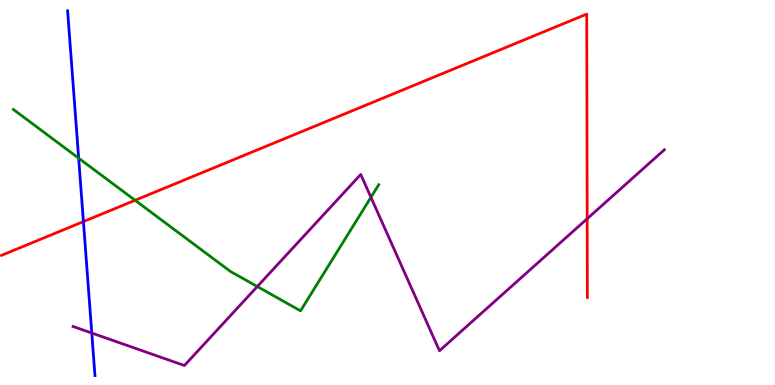[{'lines': ['blue', 'red'], 'intersections': [{'x': 1.08, 'y': 4.24}]}, {'lines': ['green', 'red'], 'intersections': [{'x': 1.74, 'y': 4.8}]}, {'lines': ['purple', 'red'], 'intersections': [{'x': 7.58, 'y': 4.32}]}, {'lines': ['blue', 'green'], 'intersections': [{'x': 1.01, 'y': 5.89}]}, {'lines': ['blue', 'purple'], 'intersections': [{'x': 1.18, 'y': 1.35}]}, {'lines': ['green', 'purple'], 'intersections': [{'x': 3.32, 'y': 2.56}, {'x': 4.79, 'y': 4.88}]}]